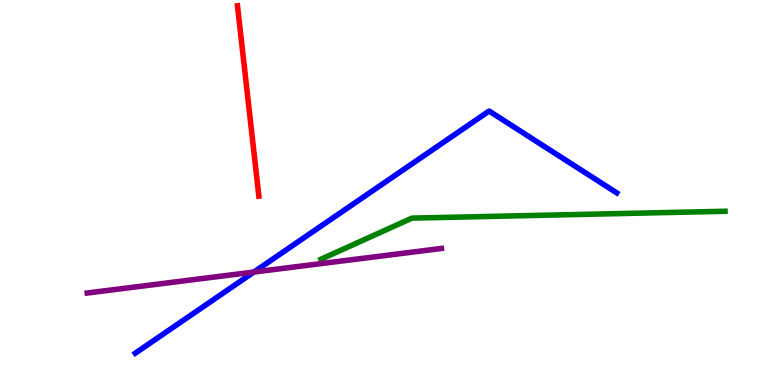[{'lines': ['blue', 'red'], 'intersections': []}, {'lines': ['green', 'red'], 'intersections': []}, {'lines': ['purple', 'red'], 'intersections': []}, {'lines': ['blue', 'green'], 'intersections': []}, {'lines': ['blue', 'purple'], 'intersections': [{'x': 3.28, 'y': 2.93}]}, {'lines': ['green', 'purple'], 'intersections': []}]